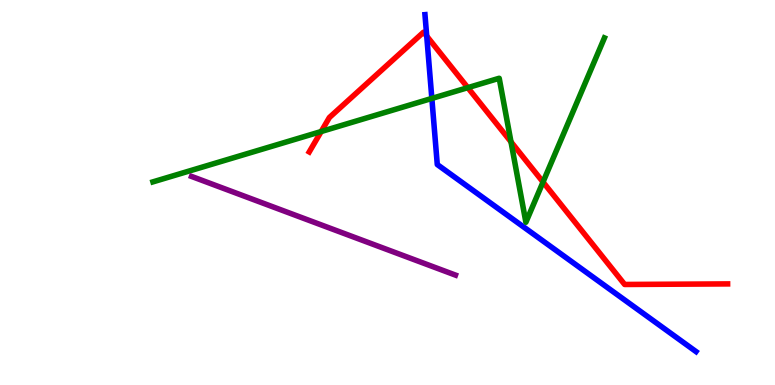[{'lines': ['blue', 'red'], 'intersections': [{'x': 5.51, 'y': 9.06}]}, {'lines': ['green', 'red'], 'intersections': [{'x': 4.14, 'y': 6.58}, {'x': 6.04, 'y': 7.72}, {'x': 6.59, 'y': 6.32}, {'x': 7.01, 'y': 5.27}]}, {'lines': ['purple', 'red'], 'intersections': []}, {'lines': ['blue', 'green'], 'intersections': [{'x': 5.57, 'y': 7.44}]}, {'lines': ['blue', 'purple'], 'intersections': []}, {'lines': ['green', 'purple'], 'intersections': []}]